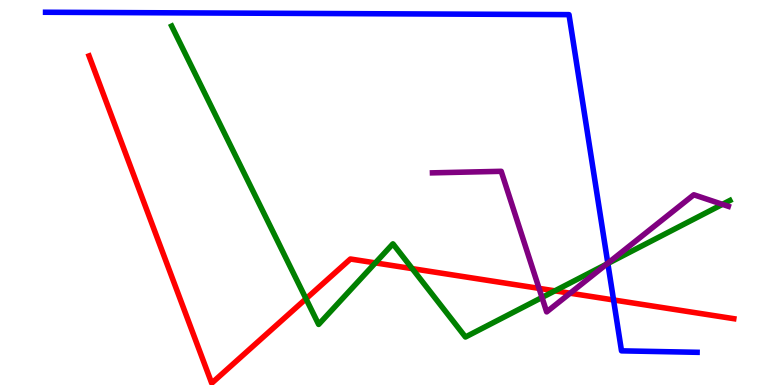[{'lines': ['blue', 'red'], 'intersections': [{'x': 7.92, 'y': 2.21}]}, {'lines': ['green', 'red'], 'intersections': [{'x': 3.95, 'y': 2.24}, {'x': 4.84, 'y': 3.17}, {'x': 5.32, 'y': 3.02}, {'x': 7.16, 'y': 2.45}]}, {'lines': ['purple', 'red'], 'intersections': [{'x': 6.96, 'y': 2.51}, {'x': 7.36, 'y': 2.38}]}, {'lines': ['blue', 'green'], 'intersections': [{'x': 7.84, 'y': 3.16}]}, {'lines': ['blue', 'purple'], 'intersections': [{'x': 7.84, 'y': 3.16}]}, {'lines': ['green', 'purple'], 'intersections': [{'x': 6.99, 'y': 2.27}, {'x': 7.83, 'y': 3.14}, {'x': 9.32, 'y': 4.69}]}]